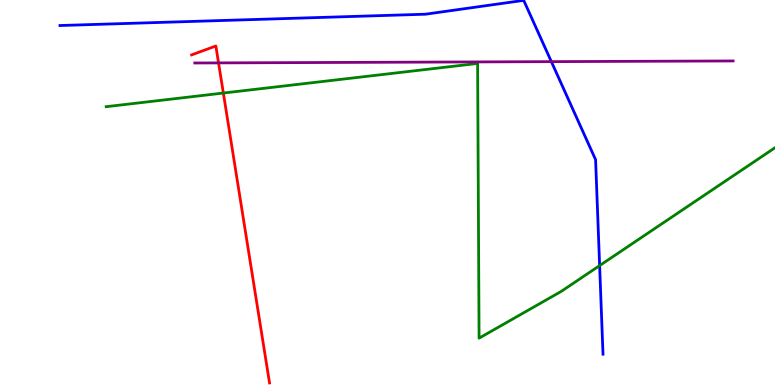[{'lines': ['blue', 'red'], 'intersections': []}, {'lines': ['green', 'red'], 'intersections': [{'x': 2.88, 'y': 7.58}]}, {'lines': ['purple', 'red'], 'intersections': [{'x': 2.82, 'y': 8.37}]}, {'lines': ['blue', 'green'], 'intersections': [{'x': 7.74, 'y': 3.1}]}, {'lines': ['blue', 'purple'], 'intersections': [{'x': 7.11, 'y': 8.4}]}, {'lines': ['green', 'purple'], 'intersections': []}]